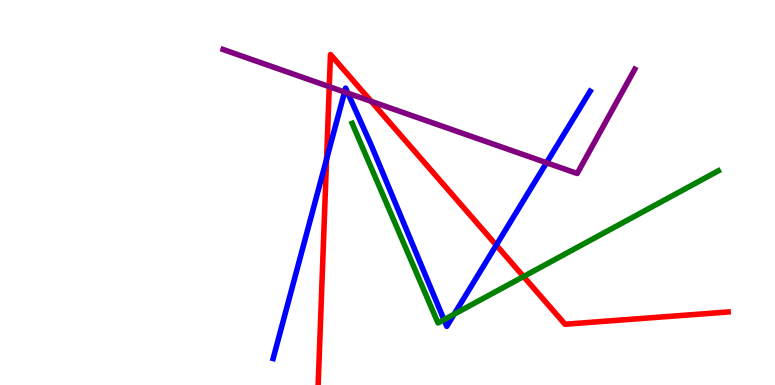[{'lines': ['blue', 'red'], 'intersections': [{'x': 4.21, 'y': 5.86}, {'x': 6.4, 'y': 3.63}]}, {'lines': ['green', 'red'], 'intersections': [{'x': 6.76, 'y': 2.82}]}, {'lines': ['purple', 'red'], 'intersections': [{'x': 4.25, 'y': 7.75}, {'x': 4.79, 'y': 7.37}]}, {'lines': ['blue', 'green'], 'intersections': [{'x': 5.73, 'y': 1.7}, {'x': 5.86, 'y': 1.84}]}, {'lines': ['blue', 'purple'], 'intersections': [{'x': 4.45, 'y': 7.61}, {'x': 4.49, 'y': 7.58}, {'x': 7.05, 'y': 5.77}]}, {'lines': ['green', 'purple'], 'intersections': []}]